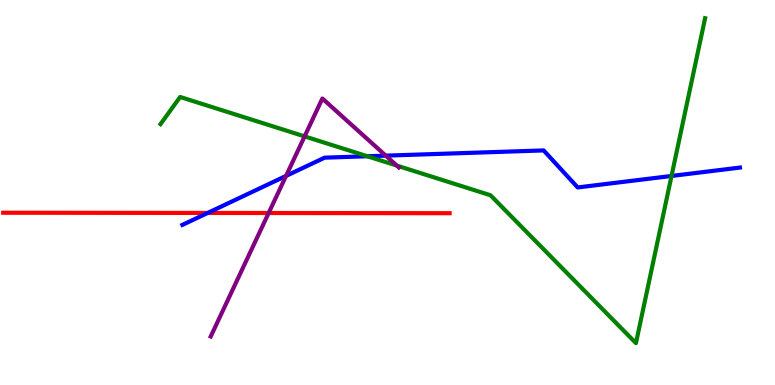[{'lines': ['blue', 'red'], 'intersections': [{'x': 2.68, 'y': 4.47}]}, {'lines': ['green', 'red'], 'intersections': []}, {'lines': ['purple', 'red'], 'intersections': [{'x': 3.47, 'y': 4.47}]}, {'lines': ['blue', 'green'], 'intersections': [{'x': 4.74, 'y': 5.94}, {'x': 8.66, 'y': 5.43}]}, {'lines': ['blue', 'purple'], 'intersections': [{'x': 3.69, 'y': 5.43}, {'x': 4.98, 'y': 5.96}]}, {'lines': ['green', 'purple'], 'intersections': [{'x': 3.93, 'y': 6.46}, {'x': 5.12, 'y': 5.7}]}]